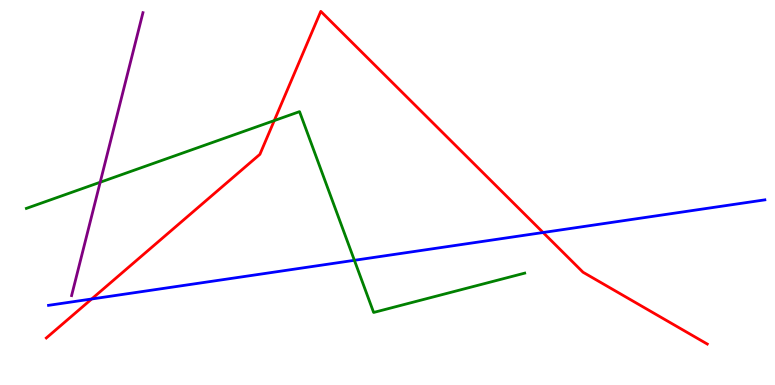[{'lines': ['blue', 'red'], 'intersections': [{'x': 1.18, 'y': 2.23}, {'x': 7.01, 'y': 3.96}]}, {'lines': ['green', 'red'], 'intersections': [{'x': 3.54, 'y': 6.87}]}, {'lines': ['purple', 'red'], 'intersections': []}, {'lines': ['blue', 'green'], 'intersections': [{'x': 4.57, 'y': 3.24}]}, {'lines': ['blue', 'purple'], 'intersections': []}, {'lines': ['green', 'purple'], 'intersections': [{'x': 1.29, 'y': 5.27}]}]